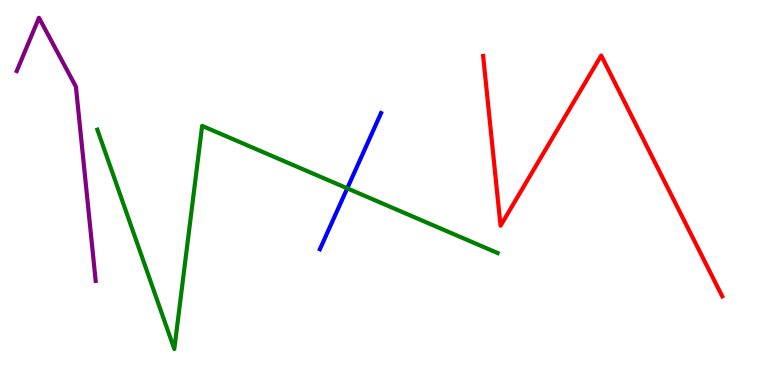[{'lines': ['blue', 'red'], 'intersections': []}, {'lines': ['green', 'red'], 'intersections': []}, {'lines': ['purple', 'red'], 'intersections': []}, {'lines': ['blue', 'green'], 'intersections': [{'x': 4.48, 'y': 5.11}]}, {'lines': ['blue', 'purple'], 'intersections': []}, {'lines': ['green', 'purple'], 'intersections': []}]